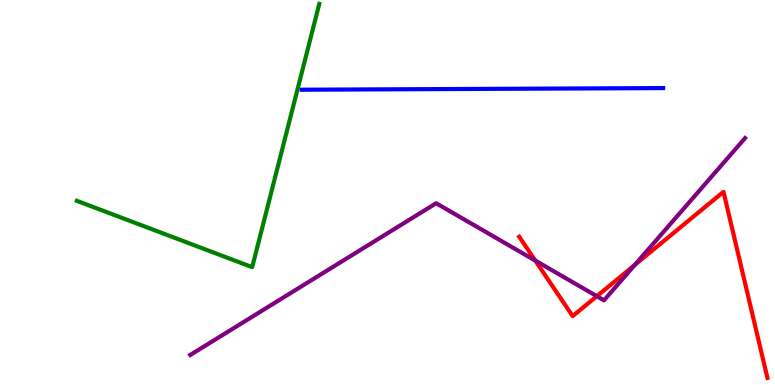[{'lines': ['blue', 'red'], 'intersections': []}, {'lines': ['green', 'red'], 'intersections': []}, {'lines': ['purple', 'red'], 'intersections': [{'x': 6.91, 'y': 3.23}, {'x': 7.7, 'y': 2.31}, {'x': 8.19, 'y': 3.12}]}, {'lines': ['blue', 'green'], 'intersections': []}, {'lines': ['blue', 'purple'], 'intersections': []}, {'lines': ['green', 'purple'], 'intersections': []}]